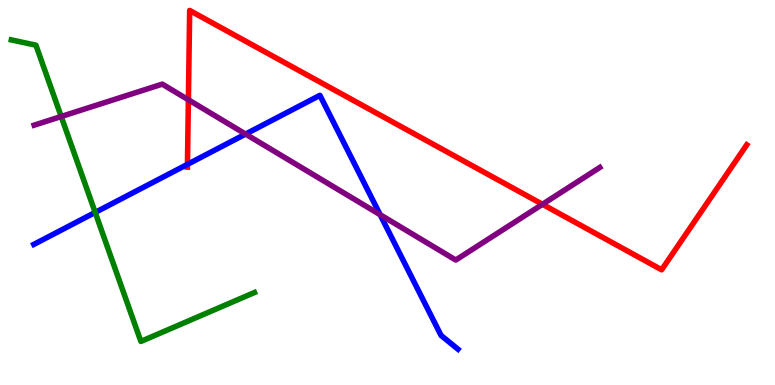[{'lines': ['blue', 'red'], 'intersections': [{'x': 2.42, 'y': 5.73}]}, {'lines': ['green', 'red'], 'intersections': []}, {'lines': ['purple', 'red'], 'intersections': [{'x': 2.43, 'y': 7.41}, {'x': 7.0, 'y': 4.69}]}, {'lines': ['blue', 'green'], 'intersections': [{'x': 1.23, 'y': 4.48}]}, {'lines': ['blue', 'purple'], 'intersections': [{'x': 3.17, 'y': 6.52}, {'x': 4.91, 'y': 4.42}]}, {'lines': ['green', 'purple'], 'intersections': [{'x': 0.79, 'y': 6.97}]}]